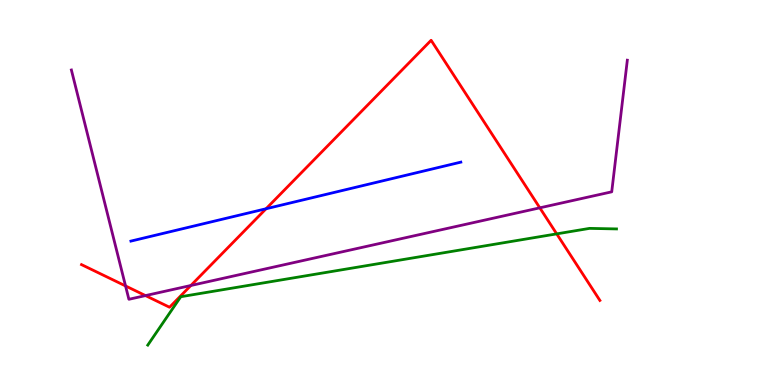[{'lines': ['blue', 'red'], 'intersections': [{'x': 3.43, 'y': 4.58}]}, {'lines': ['green', 'red'], 'intersections': [{'x': 7.18, 'y': 3.93}]}, {'lines': ['purple', 'red'], 'intersections': [{'x': 1.62, 'y': 2.57}, {'x': 1.88, 'y': 2.32}, {'x': 2.46, 'y': 2.58}, {'x': 6.97, 'y': 4.6}]}, {'lines': ['blue', 'green'], 'intersections': []}, {'lines': ['blue', 'purple'], 'intersections': []}, {'lines': ['green', 'purple'], 'intersections': []}]